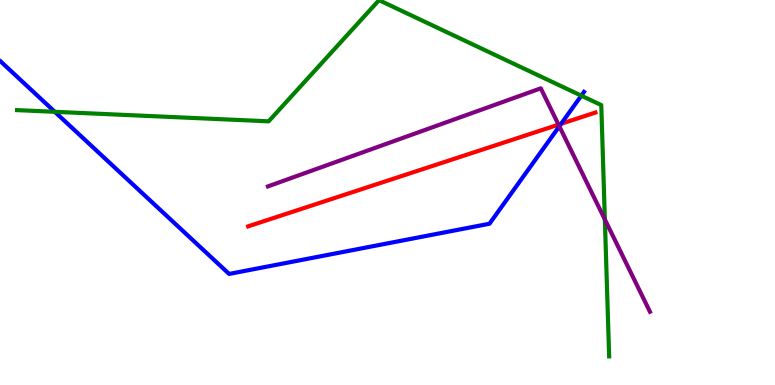[{'lines': ['blue', 'red'], 'intersections': [{'x': 7.24, 'y': 6.78}]}, {'lines': ['green', 'red'], 'intersections': []}, {'lines': ['purple', 'red'], 'intersections': [{'x': 7.21, 'y': 6.76}]}, {'lines': ['blue', 'green'], 'intersections': [{'x': 0.707, 'y': 7.1}, {'x': 7.5, 'y': 7.52}]}, {'lines': ['blue', 'purple'], 'intersections': [{'x': 7.22, 'y': 6.72}]}, {'lines': ['green', 'purple'], 'intersections': [{'x': 7.8, 'y': 4.3}]}]